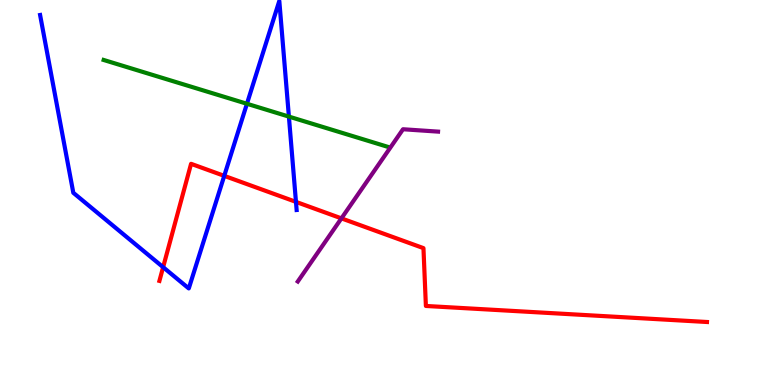[{'lines': ['blue', 'red'], 'intersections': [{'x': 2.1, 'y': 3.06}, {'x': 2.89, 'y': 5.43}, {'x': 3.82, 'y': 4.76}]}, {'lines': ['green', 'red'], 'intersections': []}, {'lines': ['purple', 'red'], 'intersections': [{'x': 4.41, 'y': 4.33}]}, {'lines': ['blue', 'green'], 'intersections': [{'x': 3.19, 'y': 7.3}, {'x': 3.73, 'y': 6.97}]}, {'lines': ['blue', 'purple'], 'intersections': []}, {'lines': ['green', 'purple'], 'intersections': []}]